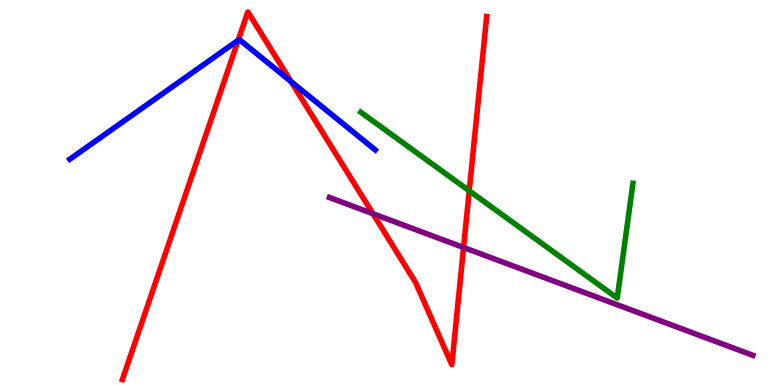[{'lines': ['blue', 'red'], 'intersections': [{'x': 3.07, 'y': 8.95}, {'x': 3.75, 'y': 7.88}]}, {'lines': ['green', 'red'], 'intersections': [{'x': 6.05, 'y': 5.04}]}, {'lines': ['purple', 'red'], 'intersections': [{'x': 4.81, 'y': 4.45}, {'x': 5.98, 'y': 3.57}]}, {'lines': ['blue', 'green'], 'intersections': []}, {'lines': ['blue', 'purple'], 'intersections': []}, {'lines': ['green', 'purple'], 'intersections': []}]